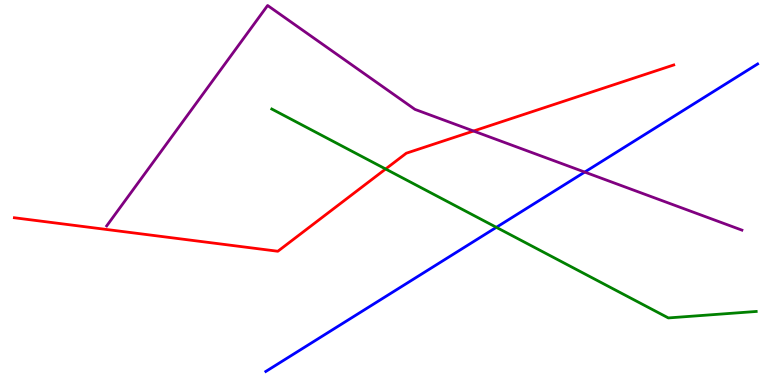[{'lines': ['blue', 'red'], 'intersections': []}, {'lines': ['green', 'red'], 'intersections': [{'x': 4.98, 'y': 5.61}]}, {'lines': ['purple', 'red'], 'intersections': [{'x': 6.11, 'y': 6.6}]}, {'lines': ['blue', 'green'], 'intersections': [{'x': 6.4, 'y': 4.1}]}, {'lines': ['blue', 'purple'], 'intersections': [{'x': 7.54, 'y': 5.53}]}, {'lines': ['green', 'purple'], 'intersections': []}]